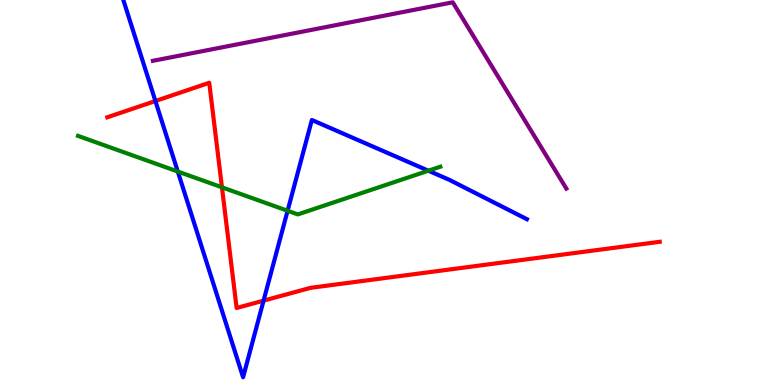[{'lines': ['blue', 'red'], 'intersections': [{'x': 2.01, 'y': 7.38}, {'x': 3.4, 'y': 2.19}]}, {'lines': ['green', 'red'], 'intersections': [{'x': 2.86, 'y': 5.13}]}, {'lines': ['purple', 'red'], 'intersections': []}, {'lines': ['blue', 'green'], 'intersections': [{'x': 2.29, 'y': 5.54}, {'x': 3.71, 'y': 4.53}, {'x': 5.53, 'y': 5.57}]}, {'lines': ['blue', 'purple'], 'intersections': []}, {'lines': ['green', 'purple'], 'intersections': []}]